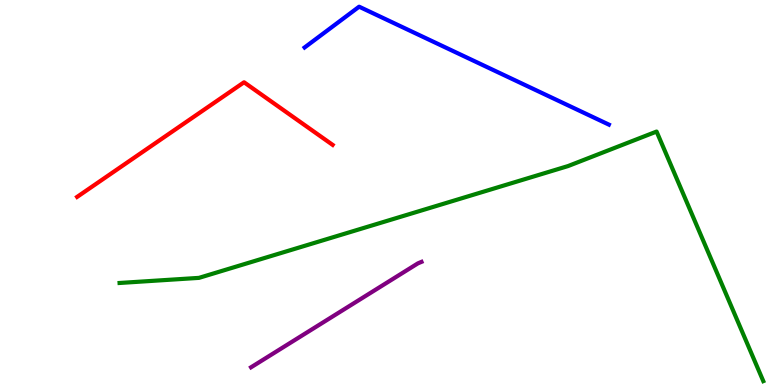[{'lines': ['blue', 'red'], 'intersections': []}, {'lines': ['green', 'red'], 'intersections': []}, {'lines': ['purple', 'red'], 'intersections': []}, {'lines': ['blue', 'green'], 'intersections': []}, {'lines': ['blue', 'purple'], 'intersections': []}, {'lines': ['green', 'purple'], 'intersections': []}]